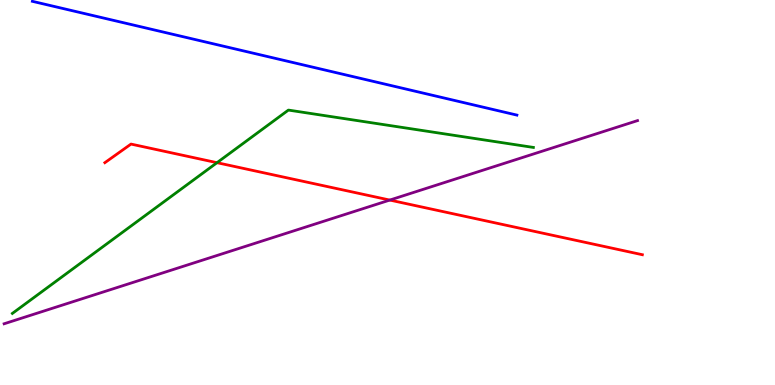[{'lines': ['blue', 'red'], 'intersections': []}, {'lines': ['green', 'red'], 'intersections': [{'x': 2.8, 'y': 5.77}]}, {'lines': ['purple', 'red'], 'intersections': [{'x': 5.03, 'y': 4.8}]}, {'lines': ['blue', 'green'], 'intersections': []}, {'lines': ['blue', 'purple'], 'intersections': []}, {'lines': ['green', 'purple'], 'intersections': []}]